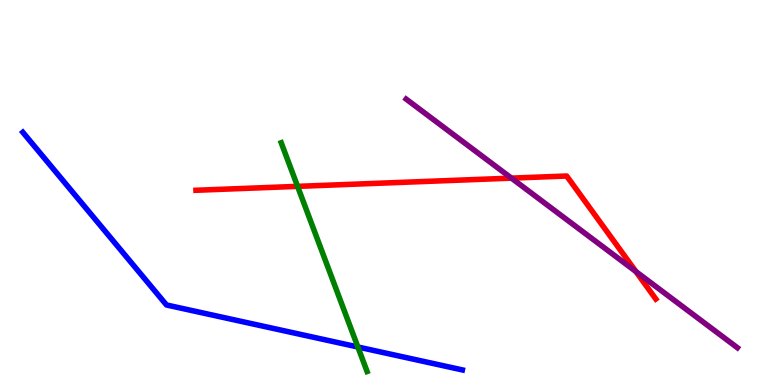[{'lines': ['blue', 'red'], 'intersections': []}, {'lines': ['green', 'red'], 'intersections': [{'x': 3.84, 'y': 5.16}]}, {'lines': ['purple', 'red'], 'intersections': [{'x': 6.6, 'y': 5.37}, {'x': 8.21, 'y': 2.95}]}, {'lines': ['blue', 'green'], 'intersections': [{'x': 4.62, 'y': 0.987}]}, {'lines': ['blue', 'purple'], 'intersections': []}, {'lines': ['green', 'purple'], 'intersections': []}]